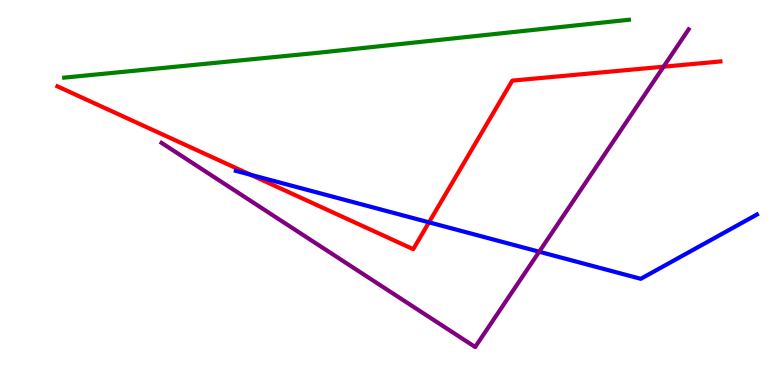[{'lines': ['blue', 'red'], 'intersections': [{'x': 3.23, 'y': 5.46}, {'x': 5.54, 'y': 4.23}]}, {'lines': ['green', 'red'], 'intersections': []}, {'lines': ['purple', 'red'], 'intersections': [{'x': 8.56, 'y': 8.27}]}, {'lines': ['blue', 'green'], 'intersections': []}, {'lines': ['blue', 'purple'], 'intersections': [{'x': 6.96, 'y': 3.46}]}, {'lines': ['green', 'purple'], 'intersections': []}]